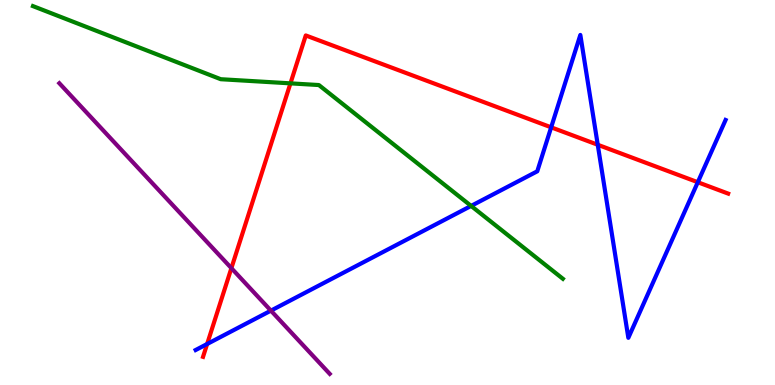[{'lines': ['blue', 'red'], 'intersections': [{'x': 2.67, 'y': 1.06}, {'x': 7.11, 'y': 6.69}, {'x': 7.71, 'y': 6.24}, {'x': 9.0, 'y': 5.27}]}, {'lines': ['green', 'red'], 'intersections': [{'x': 3.75, 'y': 7.83}]}, {'lines': ['purple', 'red'], 'intersections': [{'x': 2.99, 'y': 3.03}]}, {'lines': ['blue', 'green'], 'intersections': [{'x': 6.08, 'y': 4.65}]}, {'lines': ['blue', 'purple'], 'intersections': [{'x': 3.5, 'y': 1.93}]}, {'lines': ['green', 'purple'], 'intersections': []}]